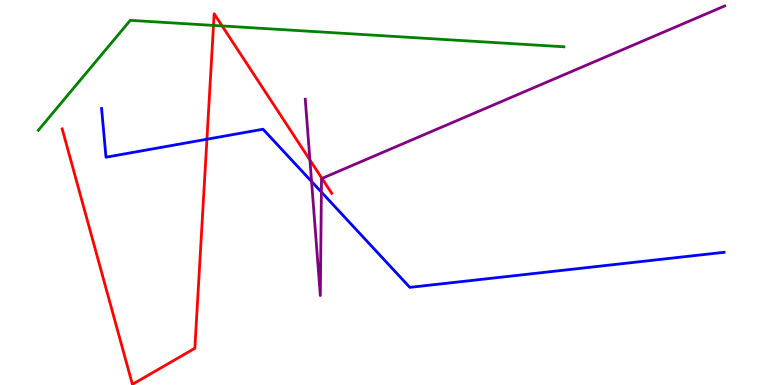[{'lines': ['blue', 'red'], 'intersections': [{'x': 2.67, 'y': 6.38}]}, {'lines': ['green', 'red'], 'intersections': [{'x': 2.75, 'y': 9.34}, {'x': 2.87, 'y': 9.33}]}, {'lines': ['purple', 'red'], 'intersections': [{'x': 4.0, 'y': 5.84}, {'x': 4.15, 'y': 5.37}]}, {'lines': ['blue', 'green'], 'intersections': []}, {'lines': ['blue', 'purple'], 'intersections': [{'x': 4.02, 'y': 5.29}, {'x': 4.15, 'y': 5.01}]}, {'lines': ['green', 'purple'], 'intersections': []}]